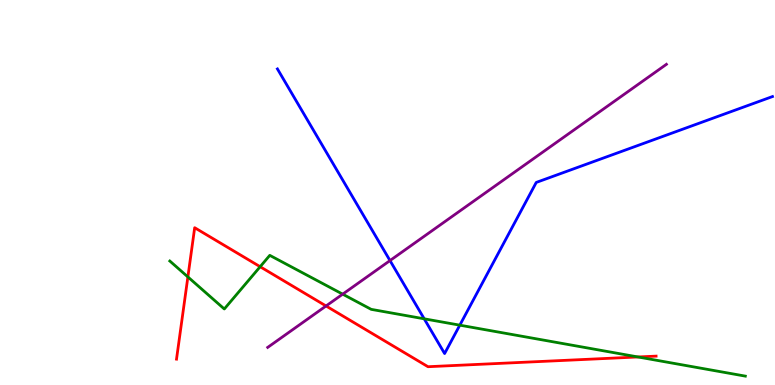[{'lines': ['blue', 'red'], 'intersections': []}, {'lines': ['green', 'red'], 'intersections': [{'x': 2.42, 'y': 2.81}, {'x': 3.36, 'y': 3.07}, {'x': 8.23, 'y': 0.728}]}, {'lines': ['purple', 'red'], 'intersections': [{'x': 4.21, 'y': 2.05}]}, {'lines': ['blue', 'green'], 'intersections': [{'x': 5.47, 'y': 1.72}, {'x': 5.93, 'y': 1.55}]}, {'lines': ['blue', 'purple'], 'intersections': [{'x': 5.03, 'y': 3.23}]}, {'lines': ['green', 'purple'], 'intersections': [{'x': 4.42, 'y': 2.36}]}]